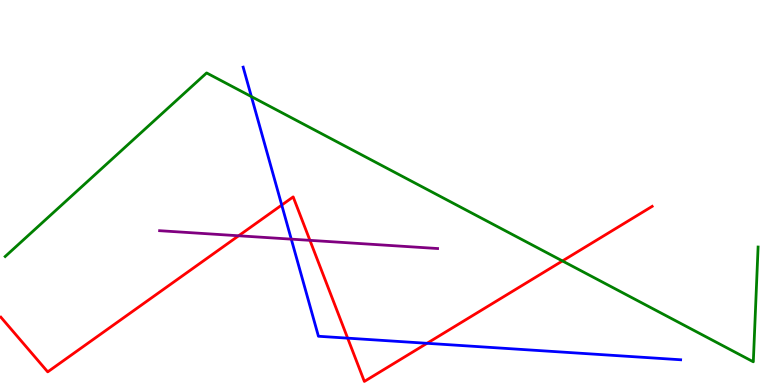[{'lines': ['blue', 'red'], 'intersections': [{'x': 3.64, 'y': 4.67}, {'x': 4.49, 'y': 1.22}, {'x': 5.51, 'y': 1.08}]}, {'lines': ['green', 'red'], 'intersections': [{'x': 7.26, 'y': 3.22}]}, {'lines': ['purple', 'red'], 'intersections': [{'x': 3.08, 'y': 3.88}, {'x': 4.0, 'y': 3.76}]}, {'lines': ['blue', 'green'], 'intersections': [{'x': 3.24, 'y': 7.49}]}, {'lines': ['blue', 'purple'], 'intersections': [{'x': 3.76, 'y': 3.79}]}, {'lines': ['green', 'purple'], 'intersections': []}]